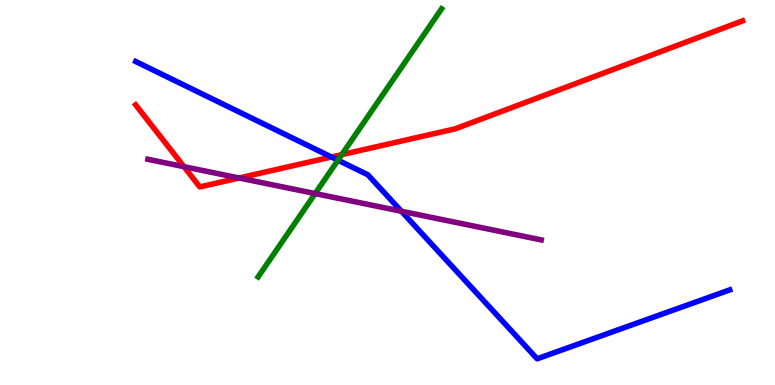[{'lines': ['blue', 'red'], 'intersections': [{'x': 4.28, 'y': 5.92}]}, {'lines': ['green', 'red'], 'intersections': [{'x': 4.41, 'y': 5.98}]}, {'lines': ['purple', 'red'], 'intersections': [{'x': 2.37, 'y': 5.67}, {'x': 3.09, 'y': 5.38}]}, {'lines': ['blue', 'green'], 'intersections': [{'x': 4.36, 'y': 5.84}]}, {'lines': ['blue', 'purple'], 'intersections': [{'x': 5.18, 'y': 4.51}]}, {'lines': ['green', 'purple'], 'intersections': [{'x': 4.07, 'y': 4.97}]}]